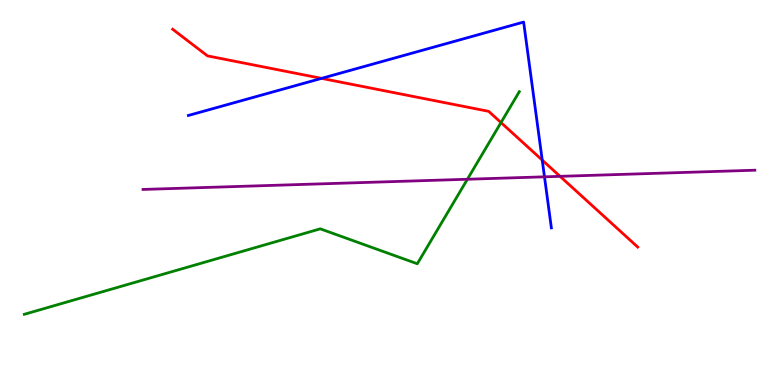[{'lines': ['blue', 'red'], 'intersections': [{'x': 4.15, 'y': 7.96}, {'x': 7.0, 'y': 5.84}]}, {'lines': ['green', 'red'], 'intersections': [{'x': 6.46, 'y': 6.82}]}, {'lines': ['purple', 'red'], 'intersections': [{'x': 7.23, 'y': 5.42}]}, {'lines': ['blue', 'green'], 'intersections': []}, {'lines': ['blue', 'purple'], 'intersections': [{'x': 7.03, 'y': 5.41}]}, {'lines': ['green', 'purple'], 'intersections': [{'x': 6.03, 'y': 5.34}]}]